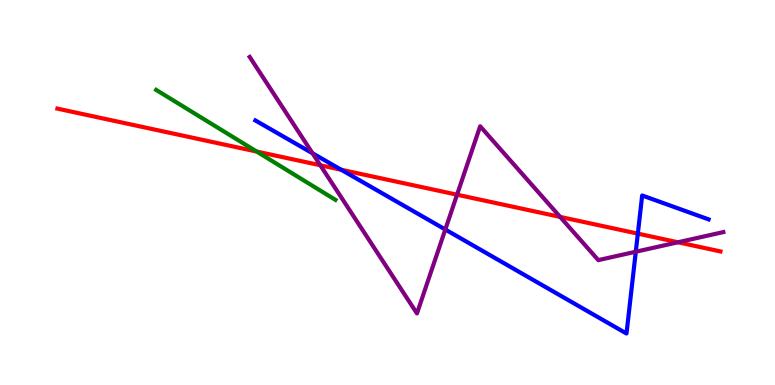[{'lines': ['blue', 'red'], 'intersections': [{'x': 4.4, 'y': 5.59}, {'x': 8.23, 'y': 3.93}]}, {'lines': ['green', 'red'], 'intersections': [{'x': 3.31, 'y': 6.06}]}, {'lines': ['purple', 'red'], 'intersections': [{'x': 4.13, 'y': 5.71}, {'x': 5.9, 'y': 4.94}, {'x': 7.23, 'y': 4.37}, {'x': 8.75, 'y': 3.71}]}, {'lines': ['blue', 'green'], 'intersections': []}, {'lines': ['blue', 'purple'], 'intersections': [{'x': 4.03, 'y': 6.02}, {'x': 5.75, 'y': 4.04}, {'x': 8.2, 'y': 3.46}]}, {'lines': ['green', 'purple'], 'intersections': []}]